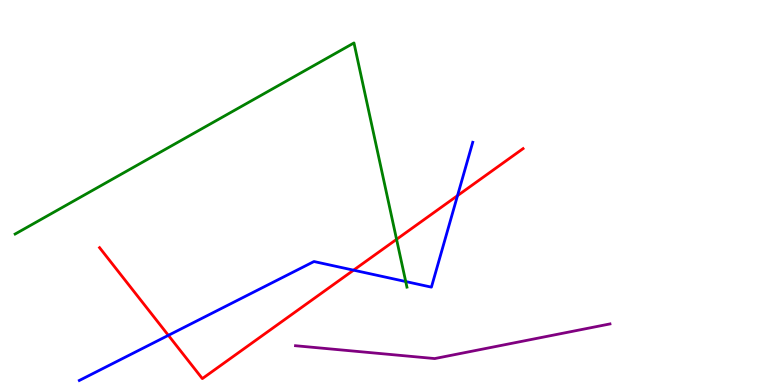[{'lines': ['blue', 'red'], 'intersections': [{'x': 2.17, 'y': 1.29}, {'x': 4.56, 'y': 2.98}, {'x': 5.9, 'y': 4.92}]}, {'lines': ['green', 'red'], 'intersections': [{'x': 5.12, 'y': 3.78}]}, {'lines': ['purple', 'red'], 'intersections': []}, {'lines': ['blue', 'green'], 'intersections': [{'x': 5.24, 'y': 2.69}]}, {'lines': ['blue', 'purple'], 'intersections': []}, {'lines': ['green', 'purple'], 'intersections': []}]